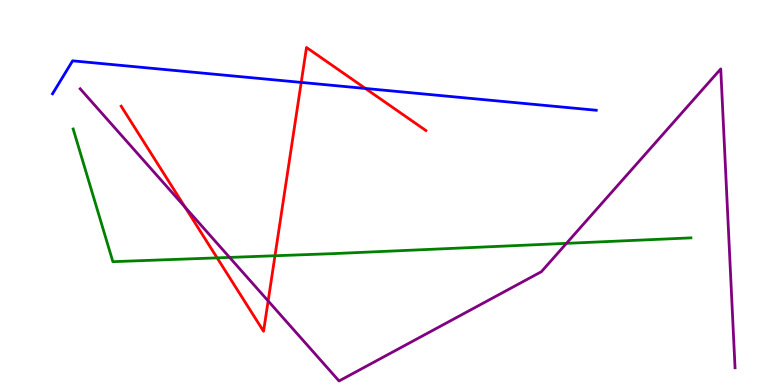[{'lines': ['blue', 'red'], 'intersections': [{'x': 3.89, 'y': 7.86}, {'x': 4.72, 'y': 7.7}]}, {'lines': ['green', 'red'], 'intersections': [{'x': 2.8, 'y': 3.3}, {'x': 3.55, 'y': 3.36}]}, {'lines': ['purple', 'red'], 'intersections': [{'x': 2.39, 'y': 4.62}, {'x': 3.46, 'y': 2.18}]}, {'lines': ['blue', 'green'], 'intersections': []}, {'lines': ['blue', 'purple'], 'intersections': []}, {'lines': ['green', 'purple'], 'intersections': [{'x': 2.96, 'y': 3.31}, {'x': 7.31, 'y': 3.68}]}]